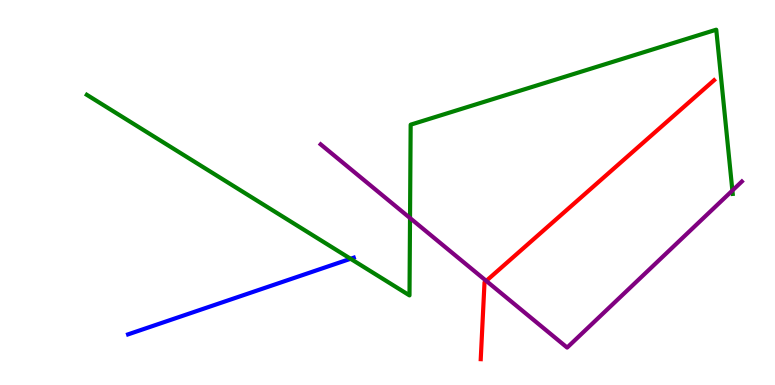[{'lines': ['blue', 'red'], 'intersections': []}, {'lines': ['green', 'red'], 'intersections': []}, {'lines': ['purple', 'red'], 'intersections': [{'x': 6.27, 'y': 2.7}]}, {'lines': ['blue', 'green'], 'intersections': [{'x': 4.52, 'y': 3.28}]}, {'lines': ['blue', 'purple'], 'intersections': []}, {'lines': ['green', 'purple'], 'intersections': [{'x': 5.29, 'y': 4.34}, {'x': 9.45, 'y': 5.05}]}]